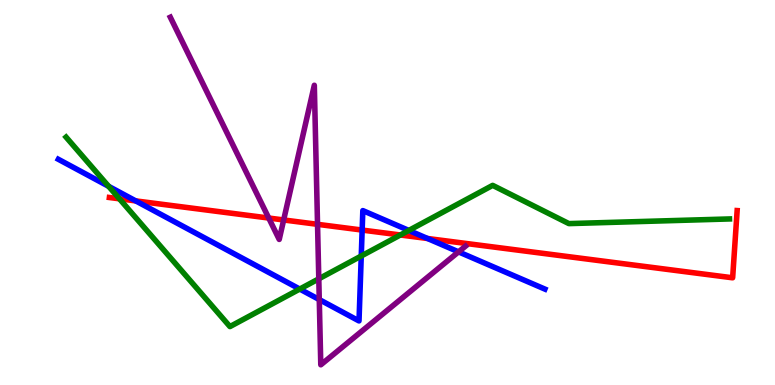[{'lines': ['blue', 'red'], 'intersections': [{'x': 1.75, 'y': 4.78}, {'x': 4.67, 'y': 4.02}, {'x': 5.52, 'y': 3.81}]}, {'lines': ['green', 'red'], 'intersections': [{'x': 1.54, 'y': 4.84}, {'x': 5.17, 'y': 3.9}]}, {'lines': ['purple', 'red'], 'intersections': [{'x': 3.47, 'y': 4.34}, {'x': 3.66, 'y': 4.29}, {'x': 4.1, 'y': 4.17}]}, {'lines': ['blue', 'green'], 'intersections': [{'x': 1.4, 'y': 5.16}, {'x': 3.87, 'y': 2.49}, {'x': 4.66, 'y': 3.35}, {'x': 5.28, 'y': 4.01}]}, {'lines': ['blue', 'purple'], 'intersections': [{'x': 4.12, 'y': 2.22}, {'x': 5.92, 'y': 3.46}]}, {'lines': ['green', 'purple'], 'intersections': [{'x': 4.11, 'y': 2.76}]}]